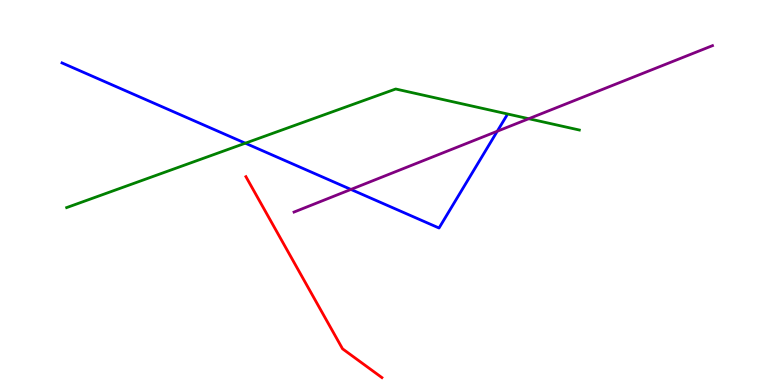[{'lines': ['blue', 'red'], 'intersections': []}, {'lines': ['green', 'red'], 'intersections': []}, {'lines': ['purple', 'red'], 'intersections': []}, {'lines': ['blue', 'green'], 'intersections': [{'x': 3.17, 'y': 6.28}]}, {'lines': ['blue', 'purple'], 'intersections': [{'x': 4.53, 'y': 5.08}, {'x': 6.42, 'y': 6.59}]}, {'lines': ['green', 'purple'], 'intersections': [{'x': 6.82, 'y': 6.92}]}]